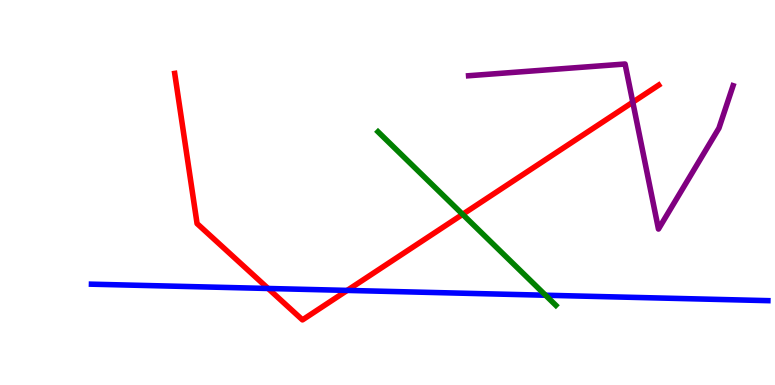[{'lines': ['blue', 'red'], 'intersections': [{'x': 3.46, 'y': 2.51}, {'x': 4.48, 'y': 2.46}]}, {'lines': ['green', 'red'], 'intersections': [{'x': 5.97, 'y': 4.43}]}, {'lines': ['purple', 'red'], 'intersections': [{'x': 8.17, 'y': 7.35}]}, {'lines': ['blue', 'green'], 'intersections': [{'x': 7.04, 'y': 2.33}]}, {'lines': ['blue', 'purple'], 'intersections': []}, {'lines': ['green', 'purple'], 'intersections': []}]